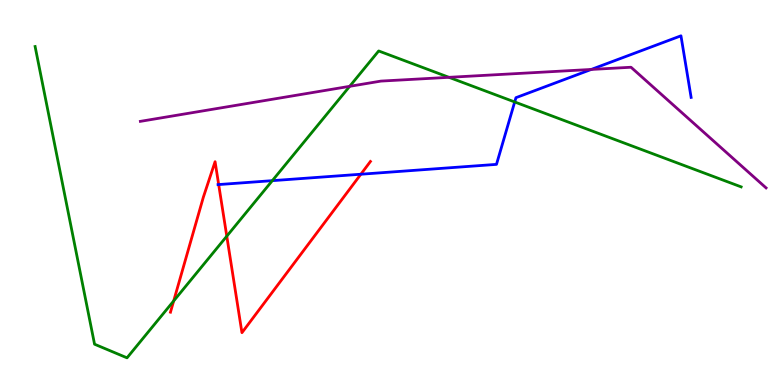[{'lines': ['blue', 'red'], 'intersections': [{'x': 2.82, 'y': 5.21}, {'x': 4.66, 'y': 5.47}]}, {'lines': ['green', 'red'], 'intersections': [{'x': 2.24, 'y': 2.18}, {'x': 2.93, 'y': 3.87}]}, {'lines': ['purple', 'red'], 'intersections': []}, {'lines': ['blue', 'green'], 'intersections': [{'x': 3.51, 'y': 5.31}, {'x': 6.64, 'y': 7.35}]}, {'lines': ['blue', 'purple'], 'intersections': [{'x': 7.63, 'y': 8.2}]}, {'lines': ['green', 'purple'], 'intersections': [{'x': 4.51, 'y': 7.76}, {'x': 5.79, 'y': 7.99}]}]